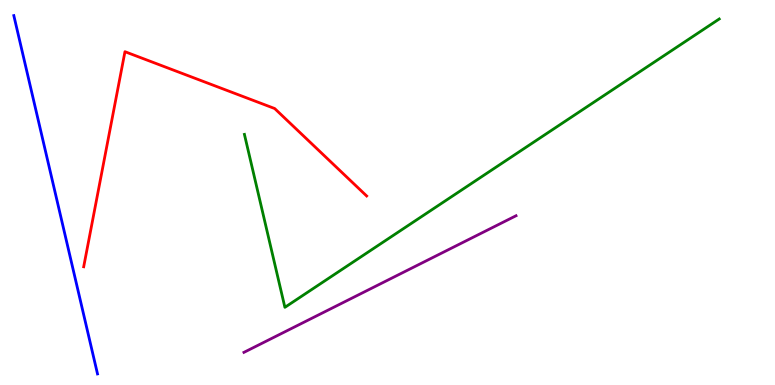[{'lines': ['blue', 'red'], 'intersections': []}, {'lines': ['green', 'red'], 'intersections': []}, {'lines': ['purple', 'red'], 'intersections': []}, {'lines': ['blue', 'green'], 'intersections': []}, {'lines': ['blue', 'purple'], 'intersections': []}, {'lines': ['green', 'purple'], 'intersections': []}]